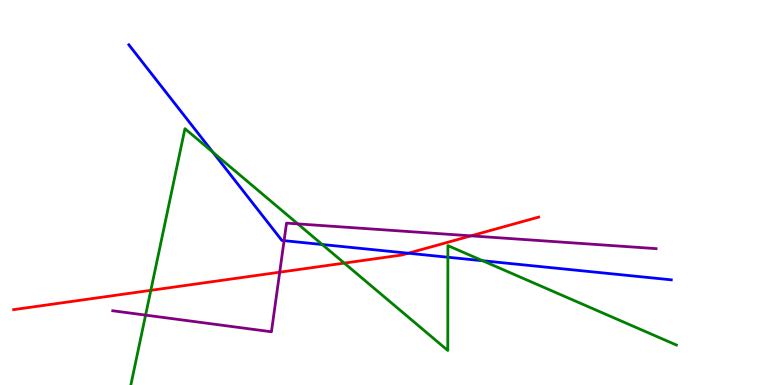[{'lines': ['blue', 'red'], 'intersections': [{'x': 5.27, 'y': 3.42}]}, {'lines': ['green', 'red'], 'intersections': [{'x': 1.95, 'y': 2.46}, {'x': 4.44, 'y': 3.17}]}, {'lines': ['purple', 'red'], 'intersections': [{'x': 3.61, 'y': 2.93}, {'x': 6.08, 'y': 3.87}]}, {'lines': ['blue', 'green'], 'intersections': [{'x': 2.75, 'y': 6.04}, {'x': 4.16, 'y': 3.65}, {'x': 5.78, 'y': 3.32}, {'x': 6.23, 'y': 3.23}]}, {'lines': ['blue', 'purple'], 'intersections': [{'x': 3.67, 'y': 3.75}]}, {'lines': ['green', 'purple'], 'intersections': [{'x': 1.88, 'y': 1.82}, {'x': 3.84, 'y': 4.18}]}]